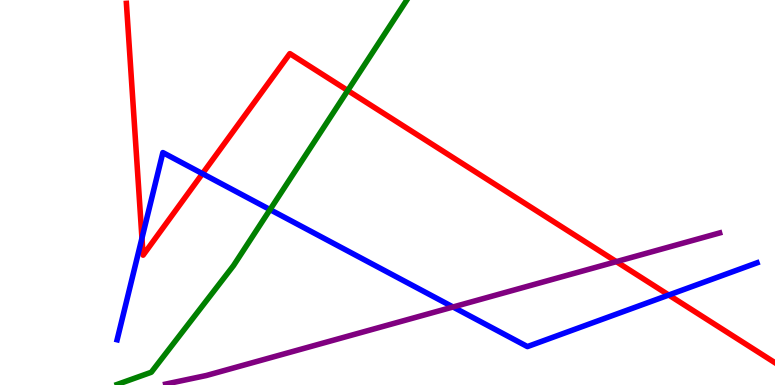[{'lines': ['blue', 'red'], 'intersections': [{'x': 1.83, 'y': 3.81}, {'x': 2.61, 'y': 5.49}, {'x': 8.63, 'y': 2.34}]}, {'lines': ['green', 'red'], 'intersections': [{'x': 4.49, 'y': 7.65}]}, {'lines': ['purple', 'red'], 'intersections': [{'x': 7.95, 'y': 3.2}]}, {'lines': ['blue', 'green'], 'intersections': [{'x': 3.48, 'y': 4.56}]}, {'lines': ['blue', 'purple'], 'intersections': [{'x': 5.85, 'y': 2.03}]}, {'lines': ['green', 'purple'], 'intersections': []}]